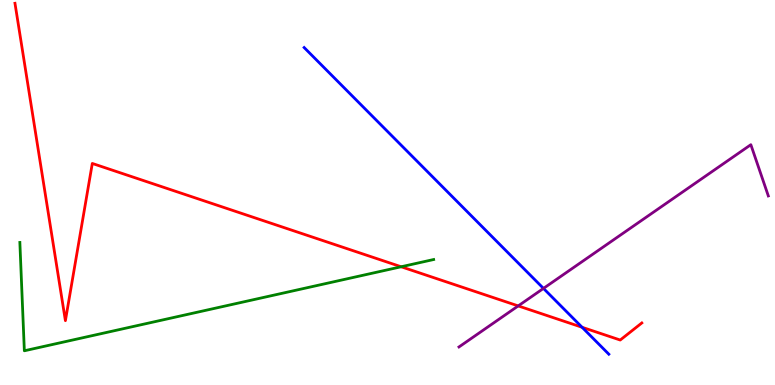[{'lines': ['blue', 'red'], 'intersections': [{'x': 7.51, 'y': 1.5}]}, {'lines': ['green', 'red'], 'intersections': [{'x': 5.18, 'y': 3.07}]}, {'lines': ['purple', 'red'], 'intersections': [{'x': 6.69, 'y': 2.05}]}, {'lines': ['blue', 'green'], 'intersections': []}, {'lines': ['blue', 'purple'], 'intersections': [{'x': 7.01, 'y': 2.51}]}, {'lines': ['green', 'purple'], 'intersections': []}]